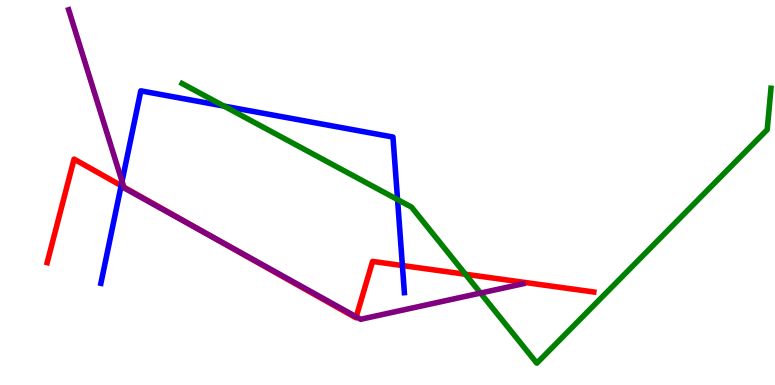[{'lines': ['blue', 'red'], 'intersections': [{'x': 1.56, 'y': 5.18}, {'x': 5.19, 'y': 3.1}]}, {'lines': ['green', 'red'], 'intersections': [{'x': 6.01, 'y': 2.88}]}, {'lines': ['purple', 'red'], 'intersections': [{'x': 1.6, 'y': 5.14}, {'x': 2.68, 'y': 3.92}, {'x': 4.6, 'y': 1.77}]}, {'lines': ['blue', 'green'], 'intersections': [{'x': 2.89, 'y': 7.24}, {'x': 5.13, 'y': 4.82}]}, {'lines': ['blue', 'purple'], 'intersections': [{'x': 1.57, 'y': 5.29}]}, {'lines': ['green', 'purple'], 'intersections': [{'x': 6.2, 'y': 2.39}]}]